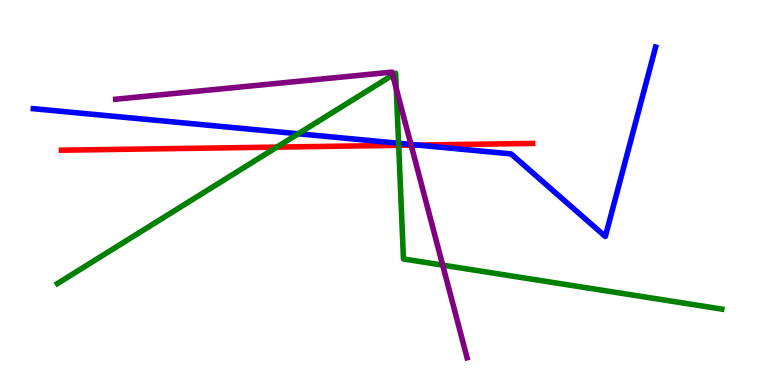[{'lines': ['blue', 'red'], 'intersections': [{'x': 5.39, 'y': 6.23}]}, {'lines': ['green', 'red'], 'intersections': [{'x': 3.57, 'y': 6.18}, {'x': 5.14, 'y': 6.22}]}, {'lines': ['purple', 'red'], 'intersections': [{'x': 5.31, 'y': 6.23}]}, {'lines': ['blue', 'green'], 'intersections': [{'x': 3.85, 'y': 6.53}, {'x': 5.14, 'y': 6.28}]}, {'lines': ['blue', 'purple'], 'intersections': [{'x': 5.3, 'y': 6.25}]}, {'lines': ['green', 'purple'], 'intersections': [{'x': 5.07, 'y': 8.05}, {'x': 5.11, 'y': 7.7}, {'x': 5.71, 'y': 3.11}]}]